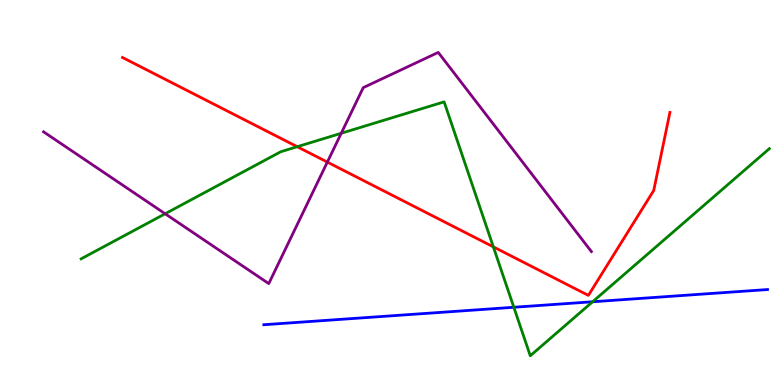[{'lines': ['blue', 'red'], 'intersections': []}, {'lines': ['green', 'red'], 'intersections': [{'x': 3.84, 'y': 6.19}, {'x': 6.37, 'y': 3.59}]}, {'lines': ['purple', 'red'], 'intersections': [{'x': 4.22, 'y': 5.79}]}, {'lines': ['blue', 'green'], 'intersections': [{'x': 6.63, 'y': 2.02}, {'x': 7.65, 'y': 2.16}]}, {'lines': ['blue', 'purple'], 'intersections': []}, {'lines': ['green', 'purple'], 'intersections': [{'x': 2.13, 'y': 4.45}, {'x': 4.4, 'y': 6.54}]}]